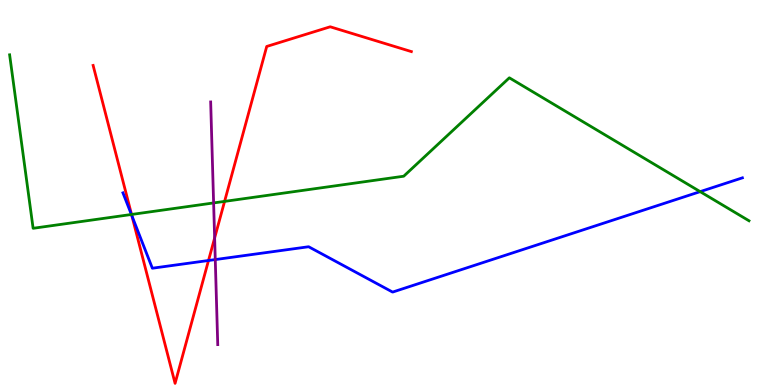[{'lines': ['blue', 'red'], 'intersections': [{'x': 1.7, 'y': 4.4}, {'x': 2.69, 'y': 3.23}]}, {'lines': ['green', 'red'], 'intersections': [{'x': 1.7, 'y': 4.43}, {'x': 2.9, 'y': 4.77}]}, {'lines': ['purple', 'red'], 'intersections': [{'x': 2.77, 'y': 3.82}]}, {'lines': ['blue', 'green'], 'intersections': [{'x': 1.7, 'y': 4.43}, {'x': 9.03, 'y': 5.02}]}, {'lines': ['blue', 'purple'], 'intersections': [{'x': 2.78, 'y': 3.26}]}, {'lines': ['green', 'purple'], 'intersections': [{'x': 2.76, 'y': 4.73}]}]